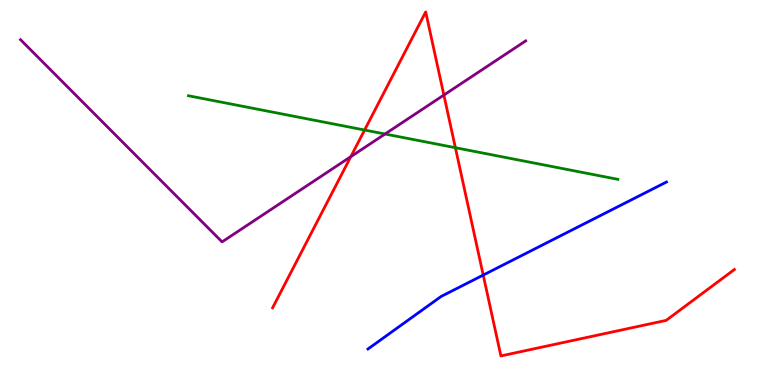[{'lines': ['blue', 'red'], 'intersections': [{'x': 6.24, 'y': 2.86}]}, {'lines': ['green', 'red'], 'intersections': [{'x': 4.7, 'y': 6.62}, {'x': 5.88, 'y': 6.16}]}, {'lines': ['purple', 'red'], 'intersections': [{'x': 4.53, 'y': 5.93}, {'x': 5.73, 'y': 7.53}]}, {'lines': ['blue', 'green'], 'intersections': []}, {'lines': ['blue', 'purple'], 'intersections': []}, {'lines': ['green', 'purple'], 'intersections': [{'x': 4.97, 'y': 6.52}]}]